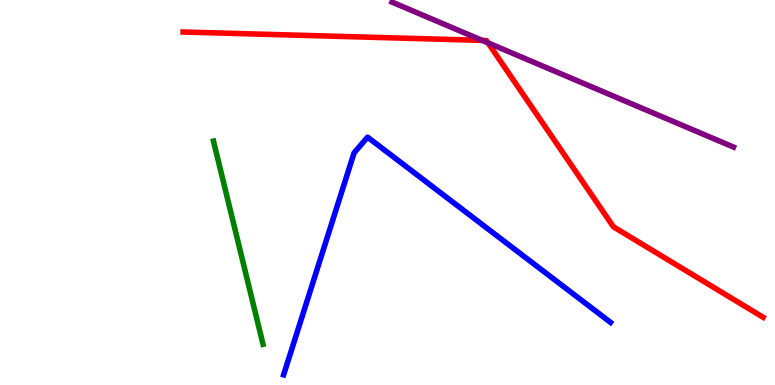[{'lines': ['blue', 'red'], 'intersections': []}, {'lines': ['green', 'red'], 'intersections': []}, {'lines': ['purple', 'red'], 'intersections': [{'x': 6.22, 'y': 8.95}, {'x': 6.3, 'y': 8.89}]}, {'lines': ['blue', 'green'], 'intersections': []}, {'lines': ['blue', 'purple'], 'intersections': []}, {'lines': ['green', 'purple'], 'intersections': []}]